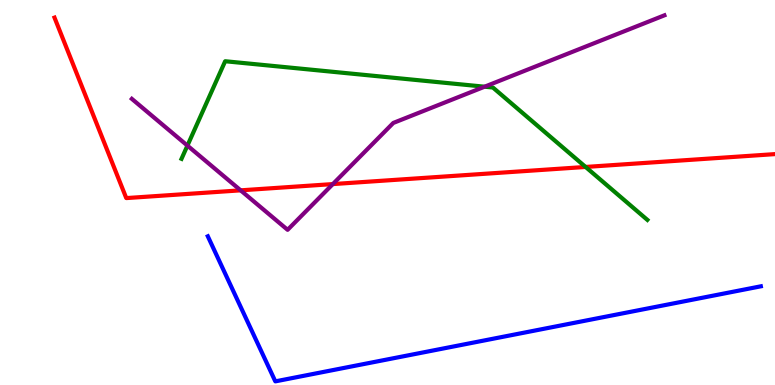[{'lines': ['blue', 'red'], 'intersections': []}, {'lines': ['green', 'red'], 'intersections': [{'x': 7.56, 'y': 5.66}]}, {'lines': ['purple', 'red'], 'intersections': [{'x': 3.1, 'y': 5.06}, {'x': 4.29, 'y': 5.22}]}, {'lines': ['blue', 'green'], 'intersections': []}, {'lines': ['blue', 'purple'], 'intersections': []}, {'lines': ['green', 'purple'], 'intersections': [{'x': 2.42, 'y': 6.22}, {'x': 6.25, 'y': 7.75}]}]